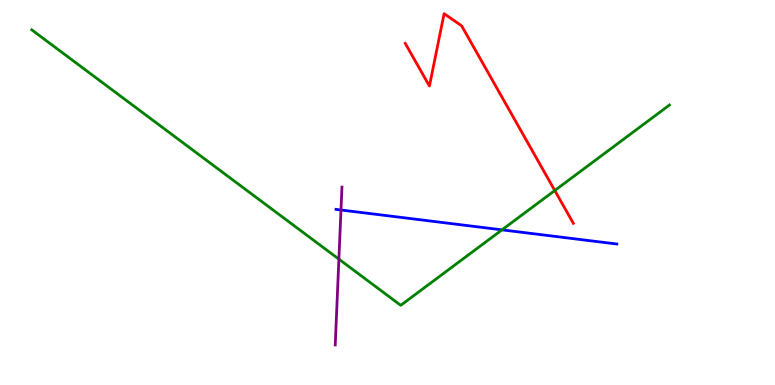[{'lines': ['blue', 'red'], 'intersections': []}, {'lines': ['green', 'red'], 'intersections': [{'x': 7.16, 'y': 5.05}]}, {'lines': ['purple', 'red'], 'intersections': []}, {'lines': ['blue', 'green'], 'intersections': [{'x': 6.48, 'y': 4.03}]}, {'lines': ['blue', 'purple'], 'intersections': [{'x': 4.4, 'y': 4.55}]}, {'lines': ['green', 'purple'], 'intersections': [{'x': 4.37, 'y': 3.27}]}]